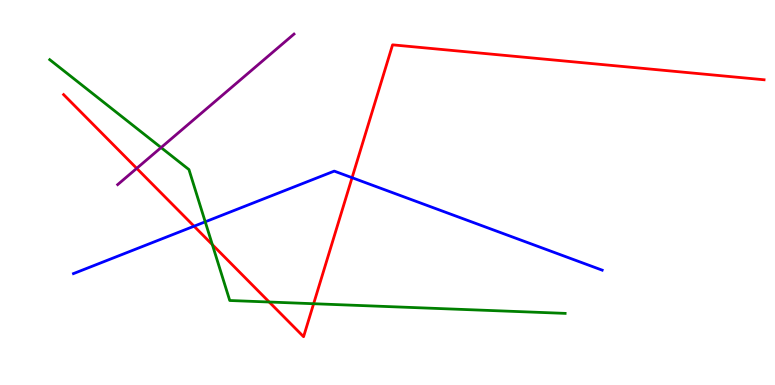[{'lines': ['blue', 'red'], 'intersections': [{'x': 2.5, 'y': 4.12}, {'x': 4.54, 'y': 5.38}]}, {'lines': ['green', 'red'], 'intersections': [{'x': 2.74, 'y': 3.65}, {'x': 3.47, 'y': 2.16}, {'x': 4.05, 'y': 2.11}]}, {'lines': ['purple', 'red'], 'intersections': [{'x': 1.76, 'y': 5.63}]}, {'lines': ['blue', 'green'], 'intersections': [{'x': 2.65, 'y': 4.24}]}, {'lines': ['blue', 'purple'], 'intersections': []}, {'lines': ['green', 'purple'], 'intersections': [{'x': 2.08, 'y': 6.17}]}]